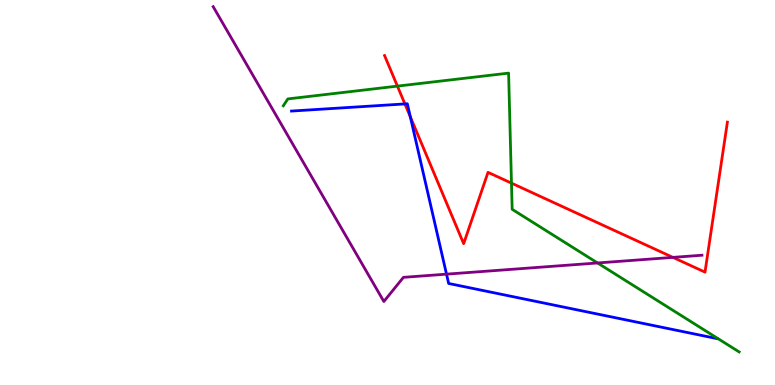[{'lines': ['blue', 'red'], 'intersections': [{'x': 5.22, 'y': 7.3}, {'x': 5.29, 'y': 6.96}]}, {'lines': ['green', 'red'], 'intersections': [{'x': 5.13, 'y': 7.76}, {'x': 6.6, 'y': 5.24}]}, {'lines': ['purple', 'red'], 'intersections': [{'x': 8.68, 'y': 3.31}]}, {'lines': ['blue', 'green'], 'intersections': []}, {'lines': ['blue', 'purple'], 'intersections': [{'x': 5.76, 'y': 2.88}]}, {'lines': ['green', 'purple'], 'intersections': [{'x': 7.71, 'y': 3.17}]}]